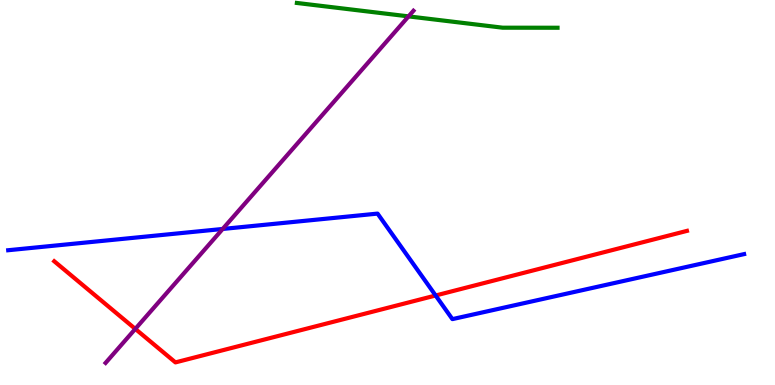[{'lines': ['blue', 'red'], 'intersections': [{'x': 5.62, 'y': 2.32}]}, {'lines': ['green', 'red'], 'intersections': []}, {'lines': ['purple', 'red'], 'intersections': [{'x': 1.75, 'y': 1.46}]}, {'lines': ['blue', 'green'], 'intersections': []}, {'lines': ['blue', 'purple'], 'intersections': [{'x': 2.87, 'y': 4.05}]}, {'lines': ['green', 'purple'], 'intersections': [{'x': 5.27, 'y': 9.57}]}]